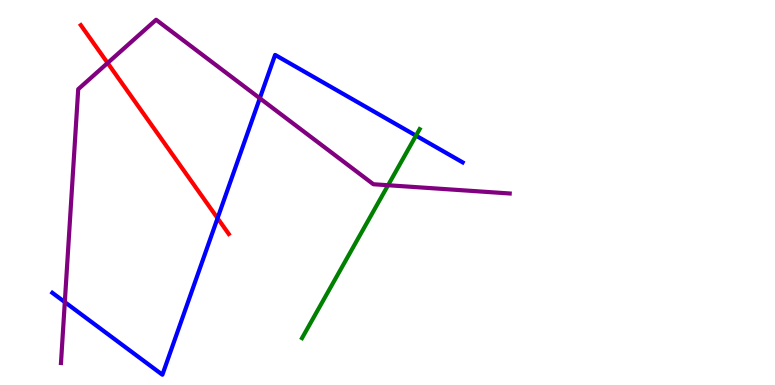[{'lines': ['blue', 'red'], 'intersections': [{'x': 2.81, 'y': 4.33}]}, {'lines': ['green', 'red'], 'intersections': []}, {'lines': ['purple', 'red'], 'intersections': [{'x': 1.39, 'y': 8.36}]}, {'lines': ['blue', 'green'], 'intersections': [{'x': 5.37, 'y': 6.48}]}, {'lines': ['blue', 'purple'], 'intersections': [{'x': 0.836, 'y': 2.15}, {'x': 3.35, 'y': 7.45}]}, {'lines': ['green', 'purple'], 'intersections': [{'x': 5.01, 'y': 5.19}]}]